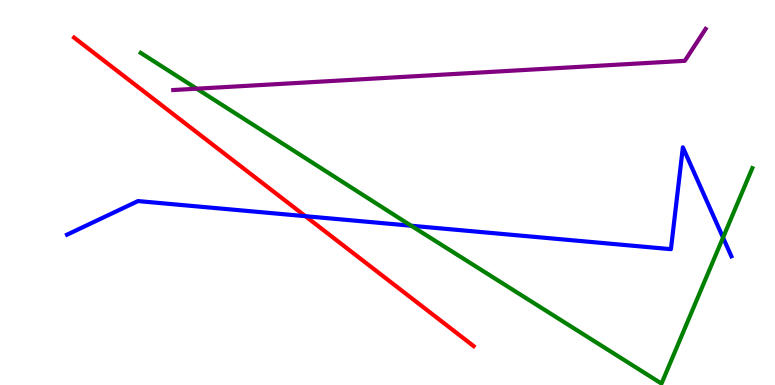[{'lines': ['blue', 'red'], 'intersections': [{'x': 3.94, 'y': 4.38}]}, {'lines': ['green', 'red'], 'intersections': []}, {'lines': ['purple', 'red'], 'intersections': []}, {'lines': ['blue', 'green'], 'intersections': [{'x': 5.31, 'y': 4.14}, {'x': 9.33, 'y': 3.83}]}, {'lines': ['blue', 'purple'], 'intersections': []}, {'lines': ['green', 'purple'], 'intersections': [{'x': 2.54, 'y': 7.7}]}]